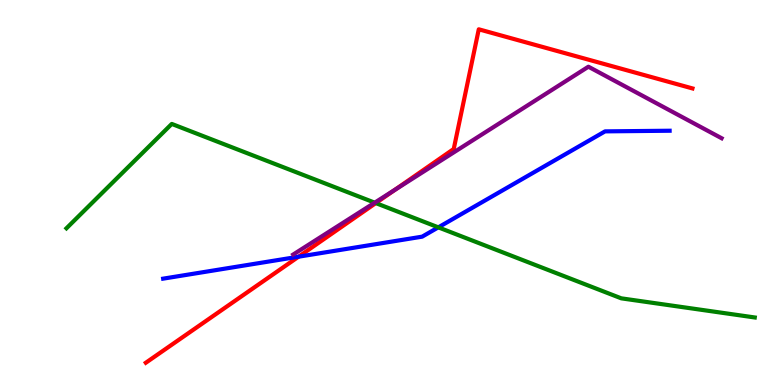[{'lines': ['blue', 'red'], 'intersections': [{'x': 3.85, 'y': 3.33}]}, {'lines': ['green', 'red'], 'intersections': [{'x': 4.85, 'y': 4.73}]}, {'lines': ['purple', 'red'], 'intersections': [{'x': 5.09, 'y': 5.07}]}, {'lines': ['blue', 'green'], 'intersections': [{'x': 5.66, 'y': 4.09}]}, {'lines': ['blue', 'purple'], 'intersections': []}, {'lines': ['green', 'purple'], 'intersections': [{'x': 4.84, 'y': 4.74}]}]